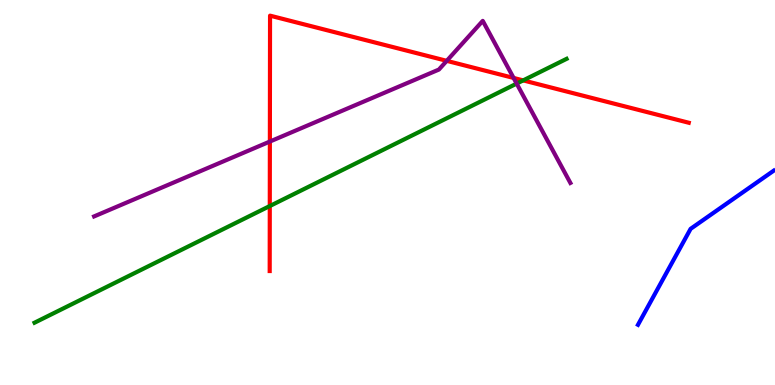[{'lines': ['blue', 'red'], 'intersections': []}, {'lines': ['green', 'red'], 'intersections': [{'x': 3.48, 'y': 4.65}, {'x': 6.75, 'y': 7.91}]}, {'lines': ['purple', 'red'], 'intersections': [{'x': 3.48, 'y': 6.32}, {'x': 5.76, 'y': 8.42}, {'x': 6.63, 'y': 7.98}]}, {'lines': ['blue', 'green'], 'intersections': []}, {'lines': ['blue', 'purple'], 'intersections': []}, {'lines': ['green', 'purple'], 'intersections': [{'x': 6.67, 'y': 7.83}]}]